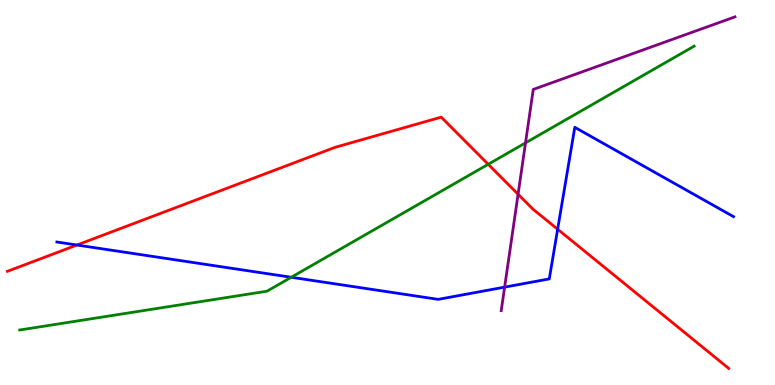[{'lines': ['blue', 'red'], 'intersections': [{'x': 0.992, 'y': 3.64}, {'x': 7.2, 'y': 4.05}]}, {'lines': ['green', 'red'], 'intersections': [{'x': 6.3, 'y': 5.73}]}, {'lines': ['purple', 'red'], 'intersections': [{'x': 6.68, 'y': 4.95}]}, {'lines': ['blue', 'green'], 'intersections': [{'x': 3.76, 'y': 2.8}]}, {'lines': ['blue', 'purple'], 'intersections': [{'x': 6.51, 'y': 2.54}]}, {'lines': ['green', 'purple'], 'intersections': [{'x': 6.78, 'y': 6.29}]}]